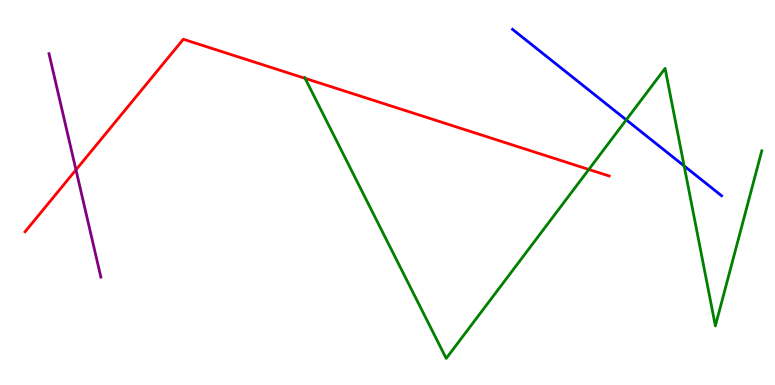[{'lines': ['blue', 'red'], 'intersections': []}, {'lines': ['green', 'red'], 'intersections': [{'x': 3.94, 'y': 7.96}, {'x': 7.6, 'y': 5.6}]}, {'lines': ['purple', 'red'], 'intersections': [{'x': 0.98, 'y': 5.59}]}, {'lines': ['blue', 'green'], 'intersections': [{'x': 8.08, 'y': 6.89}, {'x': 8.83, 'y': 5.69}]}, {'lines': ['blue', 'purple'], 'intersections': []}, {'lines': ['green', 'purple'], 'intersections': []}]